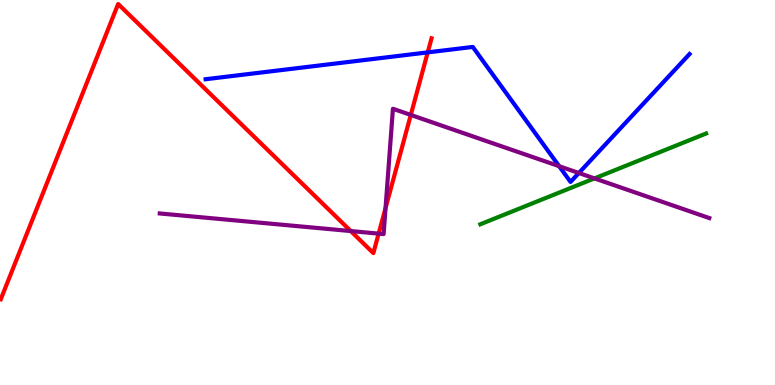[{'lines': ['blue', 'red'], 'intersections': [{'x': 5.52, 'y': 8.64}]}, {'lines': ['green', 'red'], 'intersections': []}, {'lines': ['purple', 'red'], 'intersections': [{'x': 4.53, 'y': 4.0}, {'x': 4.89, 'y': 3.93}, {'x': 4.97, 'y': 4.59}, {'x': 5.3, 'y': 7.01}]}, {'lines': ['blue', 'green'], 'intersections': []}, {'lines': ['blue', 'purple'], 'intersections': [{'x': 7.21, 'y': 5.68}, {'x': 7.47, 'y': 5.51}]}, {'lines': ['green', 'purple'], 'intersections': [{'x': 7.67, 'y': 5.37}]}]